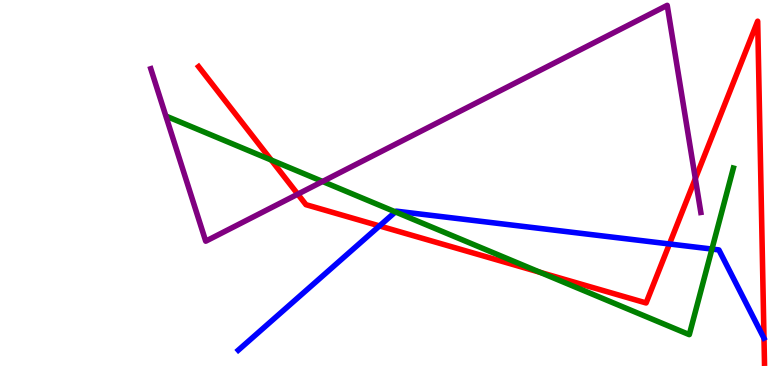[{'lines': ['blue', 'red'], 'intersections': [{'x': 4.9, 'y': 4.13}, {'x': 8.64, 'y': 3.66}]}, {'lines': ['green', 'red'], 'intersections': [{'x': 3.5, 'y': 5.84}, {'x': 6.97, 'y': 2.93}]}, {'lines': ['purple', 'red'], 'intersections': [{'x': 3.84, 'y': 4.96}, {'x': 8.97, 'y': 5.36}]}, {'lines': ['blue', 'green'], 'intersections': [{'x': 5.1, 'y': 4.5}, {'x': 9.19, 'y': 3.53}]}, {'lines': ['blue', 'purple'], 'intersections': []}, {'lines': ['green', 'purple'], 'intersections': [{'x': 4.16, 'y': 5.29}]}]